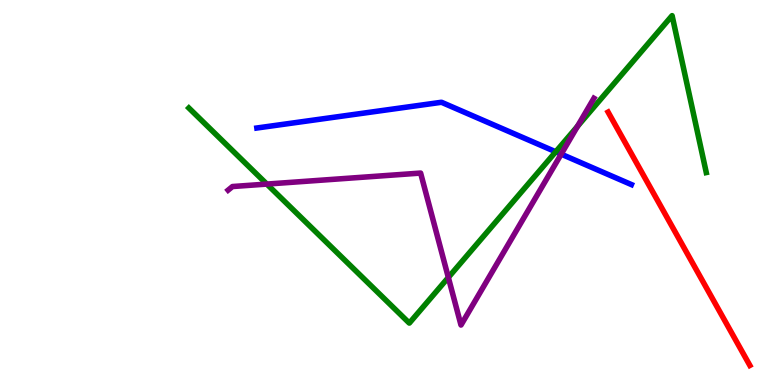[{'lines': ['blue', 'red'], 'intersections': []}, {'lines': ['green', 'red'], 'intersections': []}, {'lines': ['purple', 'red'], 'intersections': []}, {'lines': ['blue', 'green'], 'intersections': [{'x': 7.17, 'y': 6.06}]}, {'lines': ['blue', 'purple'], 'intersections': [{'x': 7.24, 'y': 6.0}]}, {'lines': ['green', 'purple'], 'intersections': [{'x': 3.44, 'y': 5.22}, {'x': 5.79, 'y': 2.79}, {'x': 7.45, 'y': 6.72}]}]